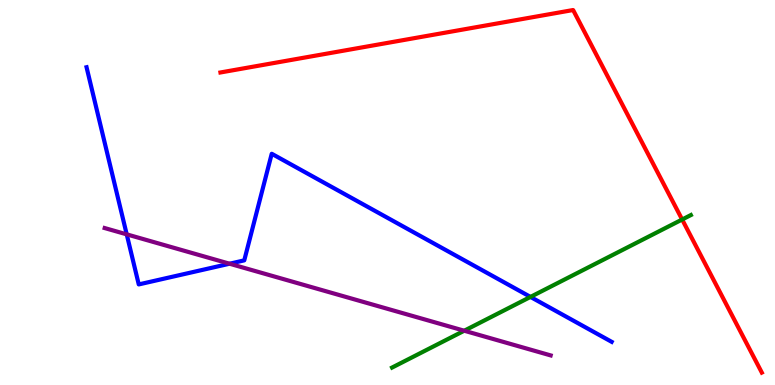[{'lines': ['blue', 'red'], 'intersections': []}, {'lines': ['green', 'red'], 'intersections': [{'x': 8.8, 'y': 4.3}]}, {'lines': ['purple', 'red'], 'intersections': []}, {'lines': ['blue', 'green'], 'intersections': [{'x': 6.84, 'y': 2.29}]}, {'lines': ['blue', 'purple'], 'intersections': [{'x': 1.64, 'y': 3.91}, {'x': 2.96, 'y': 3.15}]}, {'lines': ['green', 'purple'], 'intersections': [{'x': 5.99, 'y': 1.41}]}]